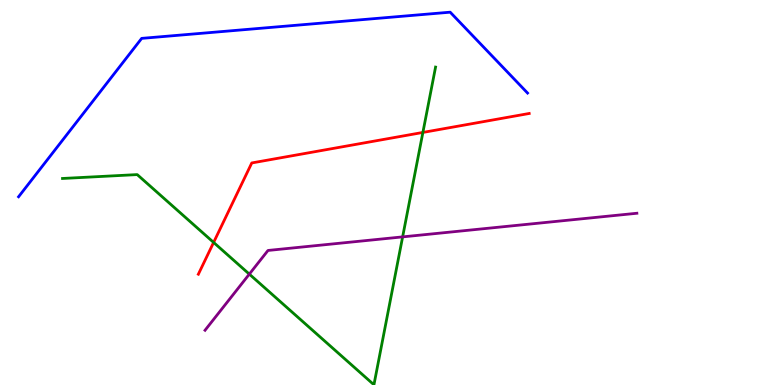[{'lines': ['blue', 'red'], 'intersections': []}, {'lines': ['green', 'red'], 'intersections': [{'x': 2.76, 'y': 3.7}, {'x': 5.46, 'y': 6.56}]}, {'lines': ['purple', 'red'], 'intersections': []}, {'lines': ['blue', 'green'], 'intersections': []}, {'lines': ['blue', 'purple'], 'intersections': []}, {'lines': ['green', 'purple'], 'intersections': [{'x': 3.22, 'y': 2.88}, {'x': 5.2, 'y': 3.85}]}]